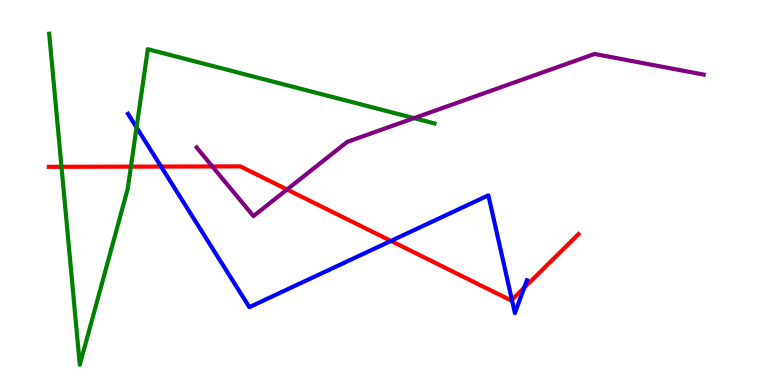[{'lines': ['blue', 'red'], 'intersections': [{'x': 2.08, 'y': 5.67}, {'x': 5.04, 'y': 3.74}, {'x': 6.61, 'y': 2.21}, {'x': 6.76, 'y': 2.53}]}, {'lines': ['green', 'red'], 'intersections': [{'x': 0.793, 'y': 5.67}, {'x': 1.69, 'y': 5.67}]}, {'lines': ['purple', 'red'], 'intersections': [{'x': 2.74, 'y': 5.68}, {'x': 3.7, 'y': 5.08}]}, {'lines': ['blue', 'green'], 'intersections': [{'x': 1.76, 'y': 6.69}]}, {'lines': ['blue', 'purple'], 'intersections': []}, {'lines': ['green', 'purple'], 'intersections': [{'x': 5.34, 'y': 6.93}]}]